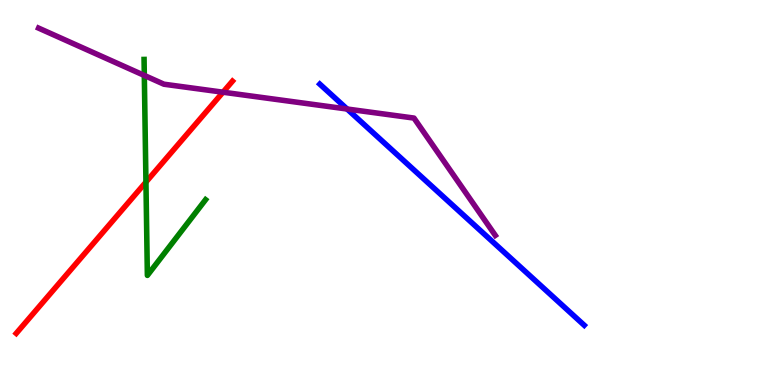[{'lines': ['blue', 'red'], 'intersections': []}, {'lines': ['green', 'red'], 'intersections': [{'x': 1.88, 'y': 5.27}]}, {'lines': ['purple', 'red'], 'intersections': [{'x': 2.88, 'y': 7.61}]}, {'lines': ['blue', 'green'], 'intersections': []}, {'lines': ['blue', 'purple'], 'intersections': [{'x': 4.48, 'y': 7.17}]}, {'lines': ['green', 'purple'], 'intersections': [{'x': 1.86, 'y': 8.04}]}]